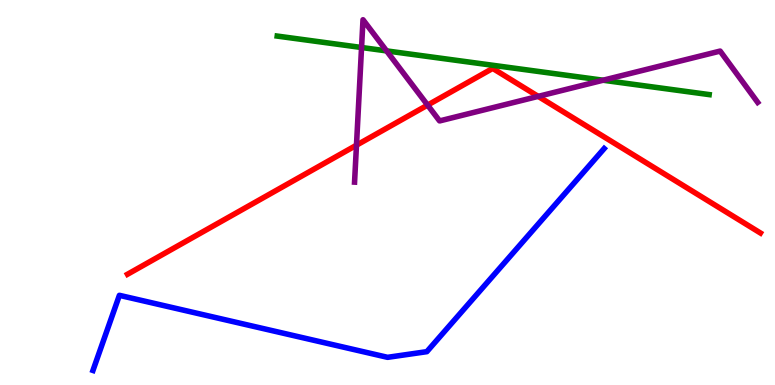[{'lines': ['blue', 'red'], 'intersections': []}, {'lines': ['green', 'red'], 'intersections': []}, {'lines': ['purple', 'red'], 'intersections': [{'x': 4.6, 'y': 6.23}, {'x': 5.52, 'y': 7.27}, {'x': 6.94, 'y': 7.5}]}, {'lines': ['blue', 'green'], 'intersections': []}, {'lines': ['blue', 'purple'], 'intersections': []}, {'lines': ['green', 'purple'], 'intersections': [{'x': 4.67, 'y': 8.77}, {'x': 4.99, 'y': 8.68}, {'x': 7.78, 'y': 7.92}]}]